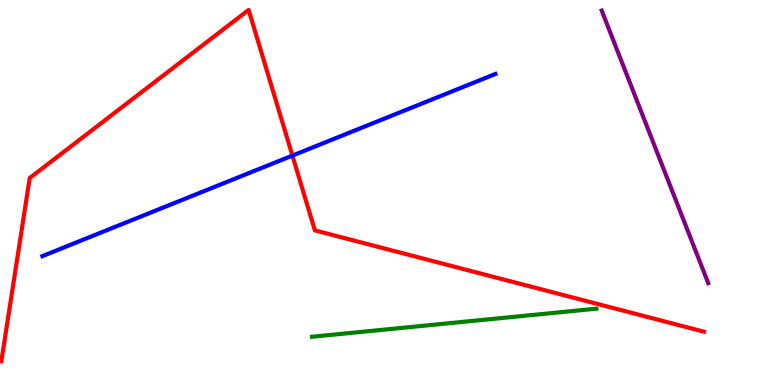[{'lines': ['blue', 'red'], 'intersections': [{'x': 3.77, 'y': 5.96}]}, {'lines': ['green', 'red'], 'intersections': []}, {'lines': ['purple', 'red'], 'intersections': []}, {'lines': ['blue', 'green'], 'intersections': []}, {'lines': ['blue', 'purple'], 'intersections': []}, {'lines': ['green', 'purple'], 'intersections': []}]